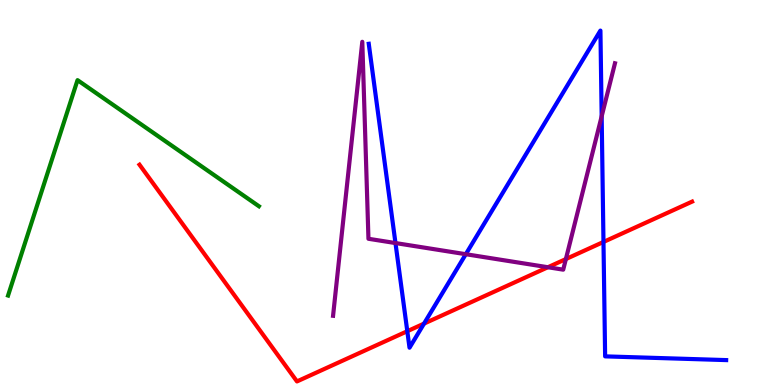[{'lines': ['blue', 'red'], 'intersections': [{'x': 5.26, 'y': 1.4}, {'x': 5.47, 'y': 1.59}, {'x': 7.79, 'y': 3.72}]}, {'lines': ['green', 'red'], 'intersections': []}, {'lines': ['purple', 'red'], 'intersections': [{'x': 7.07, 'y': 3.06}, {'x': 7.3, 'y': 3.27}]}, {'lines': ['blue', 'green'], 'intersections': []}, {'lines': ['blue', 'purple'], 'intersections': [{'x': 5.1, 'y': 3.69}, {'x': 6.01, 'y': 3.4}, {'x': 7.76, 'y': 6.98}]}, {'lines': ['green', 'purple'], 'intersections': []}]